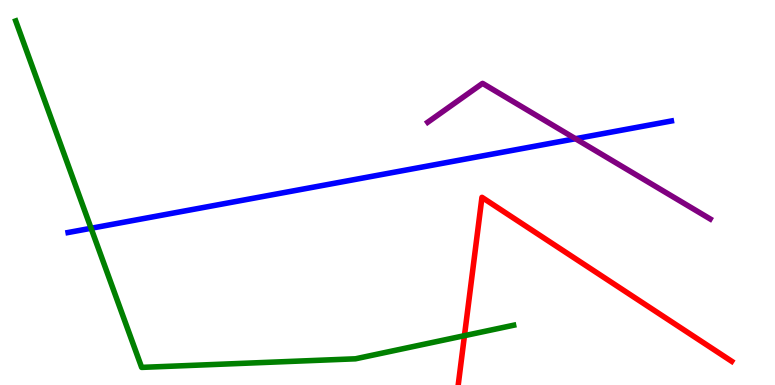[{'lines': ['blue', 'red'], 'intersections': []}, {'lines': ['green', 'red'], 'intersections': [{'x': 5.99, 'y': 1.28}]}, {'lines': ['purple', 'red'], 'intersections': []}, {'lines': ['blue', 'green'], 'intersections': [{'x': 1.18, 'y': 4.07}]}, {'lines': ['blue', 'purple'], 'intersections': [{'x': 7.43, 'y': 6.4}]}, {'lines': ['green', 'purple'], 'intersections': []}]